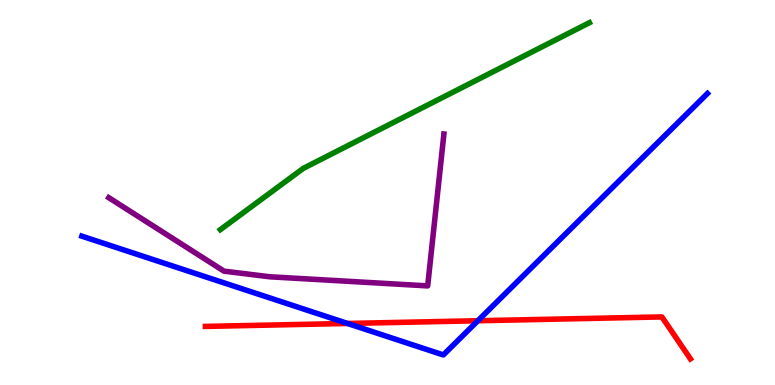[{'lines': ['blue', 'red'], 'intersections': [{'x': 4.48, 'y': 1.6}, {'x': 6.17, 'y': 1.67}]}, {'lines': ['green', 'red'], 'intersections': []}, {'lines': ['purple', 'red'], 'intersections': []}, {'lines': ['blue', 'green'], 'intersections': []}, {'lines': ['blue', 'purple'], 'intersections': []}, {'lines': ['green', 'purple'], 'intersections': []}]